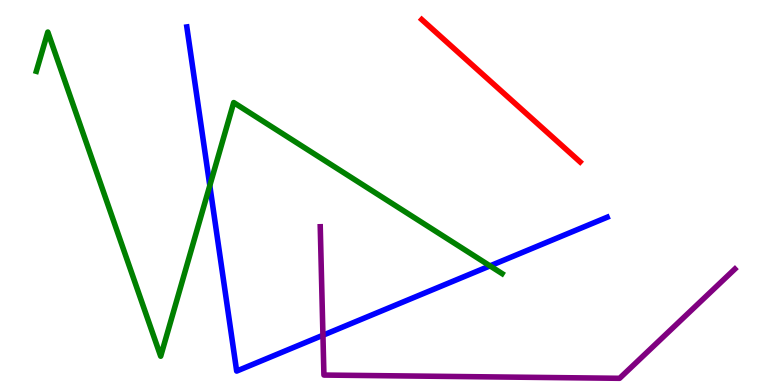[{'lines': ['blue', 'red'], 'intersections': []}, {'lines': ['green', 'red'], 'intersections': []}, {'lines': ['purple', 'red'], 'intersections': []}, {'lines': ['blue', 'green'], 'intersections': [{'x': 2.71, 'y': 5.18}, {'x': 6.32, 'y': 3.09}]}, {'lines': ['blue', 'purple'], 'intersections': [{'x': 4.17, 'y': 1.29}]}, {'lines': ['green', 'purple'], 'intersections': []}]